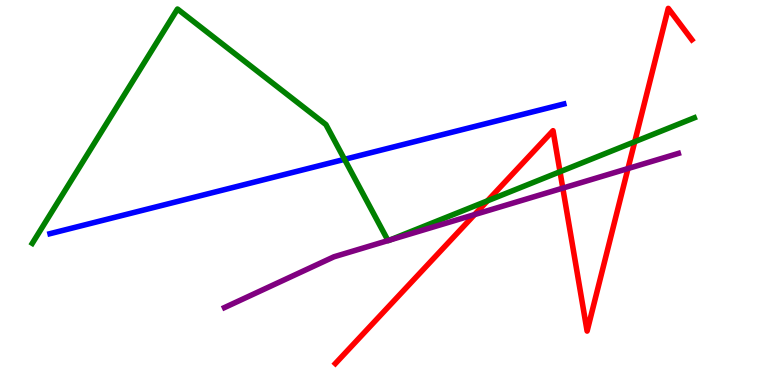[{'lines': ['blue', 'red'], 'intersections': []}, {'lines': ['green', 'red'], 'intersections': [{'x': 6.29, 'y': 4.78}, {'x': 7.23, 'y': 5.54}, {'x': 8.19, 'y': 6.32}]}, {'lines': ['purple', 'red'], 'intersections': [{'x': 6.12, 'y': 4.43}, {'x': 7.26, 'y': 5.11}, {'x': 8.1, 'y': 5.62}]}, {'lines': ['blue', 'green'], 'intersections': [{'x': 4.45, 'y': 5.86}]}, {'lines': ['blue', 'purple'], 'intersections': []}, {'lines': ['green', 'purple'], 'intersections': [{'x': 5.01, 'y': 3.75}, {'x': 5.03, 'y': 3.77}]}]